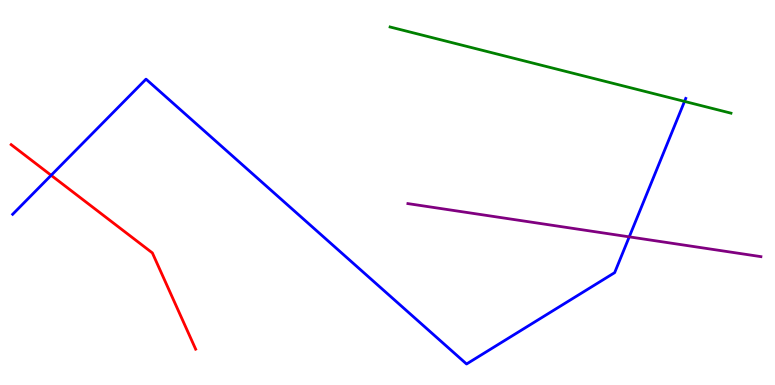[{'lines': ['blue', 'red'], 'intersections': [{'x': 0.66, 'y': 5.45}]}, {'lines': ['green', 'red'], 'intersections': []}, {'lines': ['purple', 'red'], 'intersections': []}, {'lines': ['blue', 'green'], 'intersections': [{'x': 8.83, 'y': 7.37}]}, {'lines': ['blue', 'purple'], 'intersections': [{'x': 8.12, 'y': 3.85}]}, {'lines': ['green', 'purple'], 'intersections': []}]